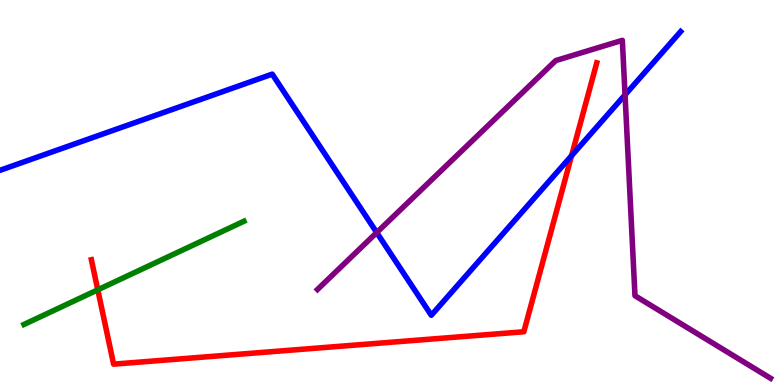[{'lines': ['blue', 'red'], 'intersections': [{'x': 7.38, 'y': 5.96}]}, {'lines': ['green', 'red'], 'intersections': [{'x': 1.26, 'y': 2.47}]}, {'lines': ['purple', 'red'], 'intersections': []}, {'lines': ['blue', 'green'], 'intersections': []}, {'lines': ['blue', 'purple'], 'intersections': [{'x': 4.86, 'y': 3.96}, {'x': 8.06, 'y': 7.54}]}, {'lines': ['green', 'purple'], 'intersections': []}]